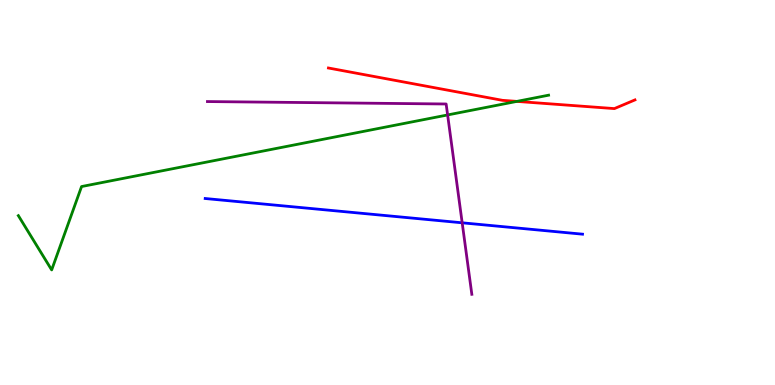[{'lines': ['blue', 'red'], 'intersections': []}, {'lines': ['green', 'red'], 'intersections': [{'x': 6.67, 'y': 7.37}]}, {'lines': ['purple', 'red'], 'intersections': []}, {'lines': ['blue', 'green'], 'intersections': []}, {'lines': ['blue', 'purple'], 'intersections': [{'x': 5.96, 'y': 4.21}]}, {'lines': ['green', 'purple'], 'intersections': [{'x': 5.78, 'y': 7.01}]}]